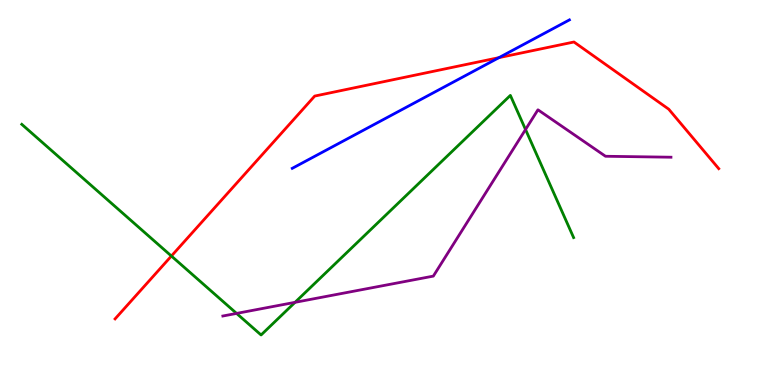[{'lines': ['blue', 'red'], 'intersections': [{'x': 6.44, 'y': 8.5}]}, {'lines': ['green', 'red'], 'intersections': [{'x': 2.21, 'y': 3.35}]}, {'lines': ['purple', 'red'], 'intersections': []}, {'lines': ['blue', 'green'], 'intersections': []}, {'lines': ['blue', 'purple'], 'intersections': []}, {'lines': ['green', 'purple'], 'intersections': [{'x': 3.05, 'y': 1.86}, {'x': 3.81, 'y': 2.15}, {'x': 6.78, 'y': 6.64}]}]